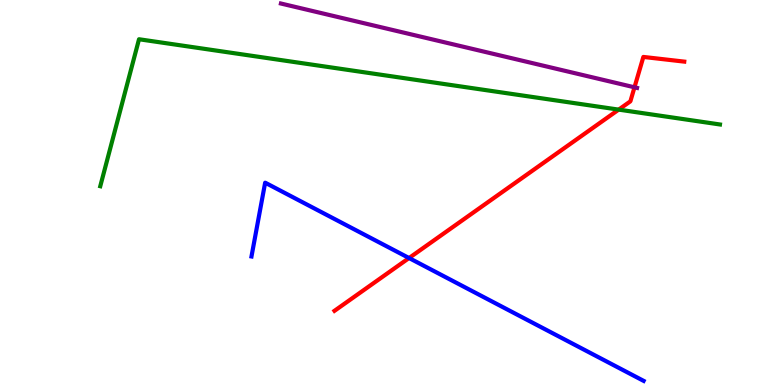[{'lines': ['blue', 'red'], 'intersections': [{'x': 5.28, 'y': 3.3}]}, {'lines': ['green', 'red'], 'intersections': [{'x': 7.98, 'y': 7.15}]}, {'lines': ['purple', 'red'], 'intersections': [{'x': 8.19, 'y': 7.73}]}, {'lines': ['blue', 'green'], 'intersections': []}, {'lines': ['blue', 'purple'], 'intersections': []}, {'lines': ['green', 'purple'], 'intersections': []}]